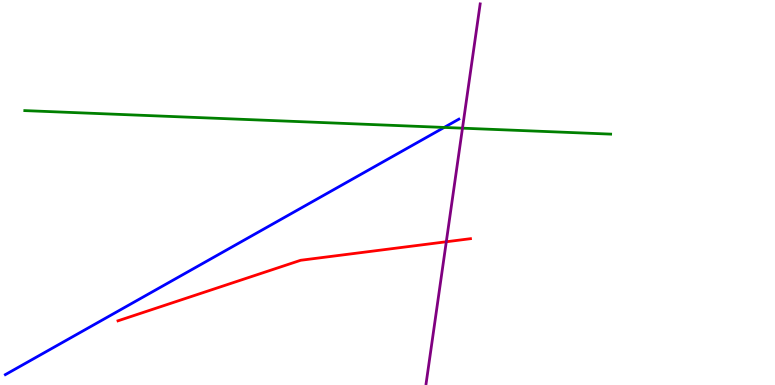[{'lines': ['blue', 'red'], 'intersections': []}, {'lines': ['green', 'red'], 'intersections': []}, {'lines': ['purple', 'red'], 'intersections': [{'x': 5.76, 'y': 3.72}]}, {'lines': ['blue', 'green'], 'intersections': [{'x': 5.73, 'y': 6.69}]}, {'lines': ['blue', 'purple'], 'intersections': []}, {'lines': ['green', 'purple'], 'intersections': [{'x': 5.97, 'y': 6.67}]}]